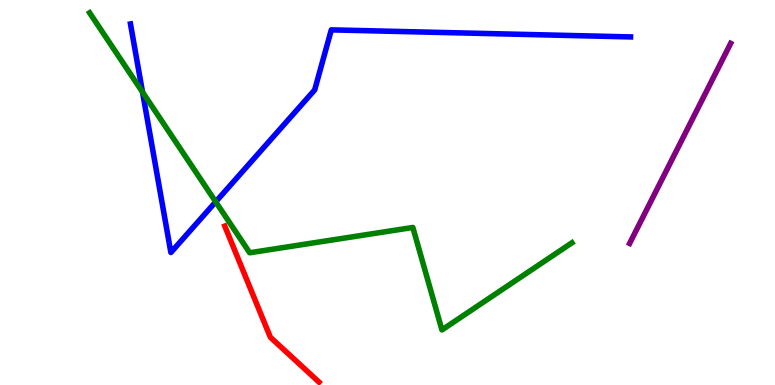[{'lines': ['blue', 'red'], 'intersections': []}, {'lines': ['green', 'red'], 'intersections': []}, {'lines': ['purple', 'red'], 'intersections': []}, {'lines': ['blue', 'green'], 'intersections': [{'x': 1.84, 'y': 7.61}, {'x': 2.78, 'y': 4.76}]}, {'lines': ['blue', 'purple'], 'intersections': []}, {'lines': ['green', 'purple'], 'intersections': []}]